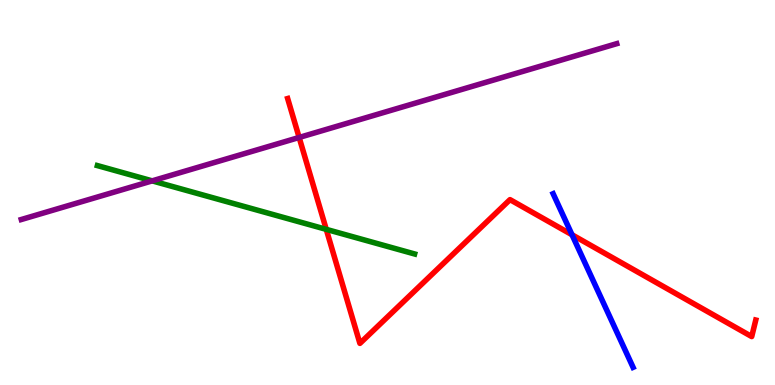[{'lines': ['blue', 'red'], 'intersections': [{'x': 7.38, 'y': 3.9}]}, {'lines': ['green', 'red'], 'intersections': [{'x': 4.21, 'y': 4.04}]}, {'lines': ['purple', 'red'], 'intersections': [{'x': 3.86, 'y': 6.43}]}, {'lines': ['blue', 'green'], 'intersections': []}, {'lines': ['blue', 'purple'], 'intersections': []}, {'lines': ['green', 'purple'], 'intersections': [{'x': 1.96, 'y': 5.3}]}]